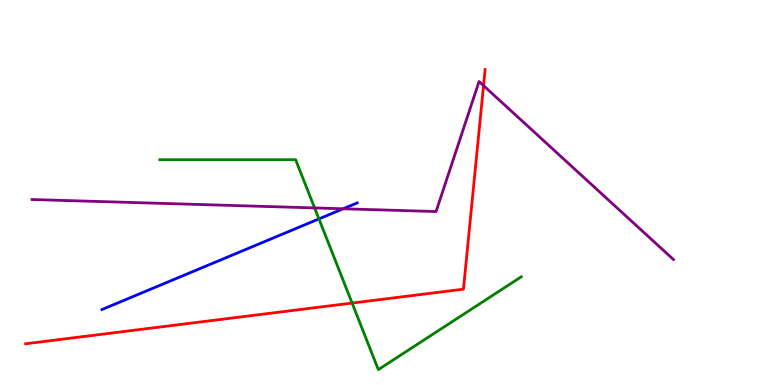[{'lines': ['blue', 'red'], 'intersections': []}, {'lines': ['green', 'red'], 'intersections': [{'x': 4.54, 'y': 2.13}]}, {'lines': ['purple', 'red'], 'intersections': [{'x': 6.24, 'y': 7.78}]}, {'lines': ['blue', 'green'], 'intersections': [{'x': 4.12, 'y': 4.31}]}, {'lines': ['blue', 'purple'], 'intersections': [{'x': 4.43, 'y': 4.58}]}, {'lines': ['green', 'purple'], 'intersections': [{'x': 4.06, 'y': 4.6}]}]